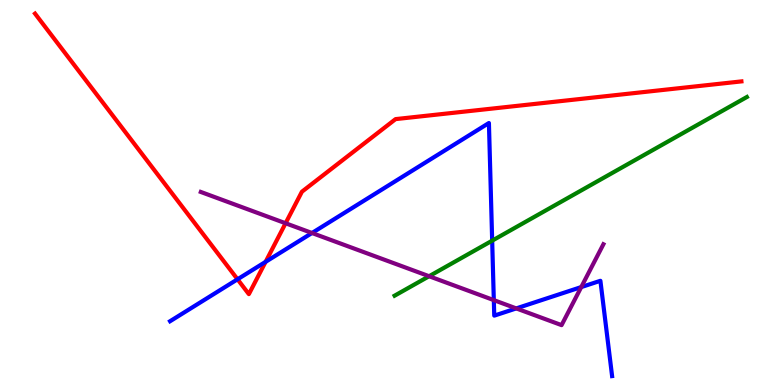[{'lines': ['blue', 'red'], 'intersections': [{'x': 3.06, 'y': 2.75}, {'x': 3.43, 'y': 3.2}]}, {'lines': ['green', 'red'], 'intersections': []}, {'lines': ['purple', 'red'], 'intersections': [{'x': 3.68, 'y': 4.2}]}, {'lines': ['blue', 'green'], 'intersections': [{'x': 6.35, 'y': 3.75}]}, {'lines': ['blue', 'purple'], 'intersections': [{'x': 4.03, 'y': 3.95}, {'x': 6.37, 'y': 2.2}, {'x': 6.66, 'y': 1.99}, {'x': 7.5, 'y': 2.54}]}, {'lines': ['green', 'purple'], 'intersections': [{'x': 5.54, 'y': 2.83}]}]